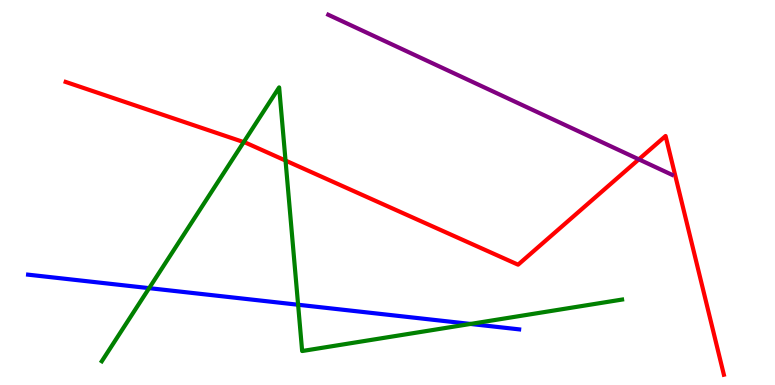[{'lines': ['blue', 'red'], 'intersections': []}, {'lines': ['green', 'red'], 'intersections': [{'x': 3.14, 'y': 6.31}, {'x': 3.68, 'y': 5.83}]}, {'lines': ['purple', 'red'], 'intersections': [{'x': 8.24, 'y': 5.86}]}, {'lines': ['blue', 'green'], 'intersections': [{'x': 1.92, 'y': 2.52}, {'x': 3.85, 'y': 2.08}, {'x': 6.07, 'y': 1.59}]}, {'lines': ['blue', 'purple'], 'intersections': []}, {'lines': ['green', 'purple'], 'intersections': []}]